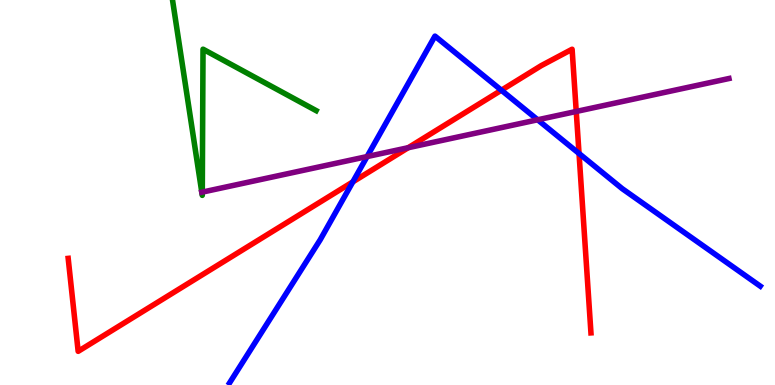[{'lines': ['blue', 'red'], 'intersections': [{'x': 4.55, 'y': 5.28}, {'x': 6.47, 'y': 7.66}, {'x': 7.47, 'y': 6.01}]}, {'lines': ['green', 'red'], 'intersections': []}, {'lines': ['purple', 'red'], 'intersections': [{'x': 5.27, 'y': 6.16}, {'x': 7.44, 'y': 7.1}]}, {'lines': ['blue', 'green'], 'intersections': []}, {'lines': ['blue', 'purple'], 'intersections': [{'x': 4.74, 'y': 5.93}, {'x': 6.94, 'y': 6.89}]}, {'lines': ['green', 'purple'], 'intersections': [{'x': 2.6, 'y': 5.01}, {'x': 2.61, 'y': 5.01}]}]